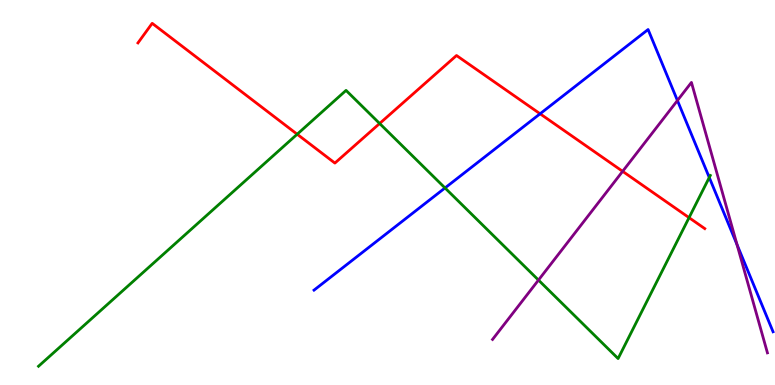[{'lines': ['blue', 'red'], 'intersections': [{'x': 6.97, 'y': 7.04}]}, {'lines': ['green', 'red'], 'intersections': [{'x': 3.83, 'y': 6.51}, {'x': 4.9, 'y': 6.79}, {'x': 8.89, 'y': 4.35}]}, {'lines': ['purple', 'red'], 'intersections': [{'x': 8.03, 'y': 5.55}]}, {'lines': ['blue', 'green'], 'intersections': [{'x': 5.74, 'y': 5.12}, {'x': 9.15, 'y': 5.39}]}, {'lines': ['blue', 'purple'], 'intersections': [{'x': 8.74, 'y': 7.39}, {'x': 9.51, 'y': 3.65}]}, {'lines': ['green', 'purple'], 'intersections': [{'x': 6.95, 'y': 2.73}]}]